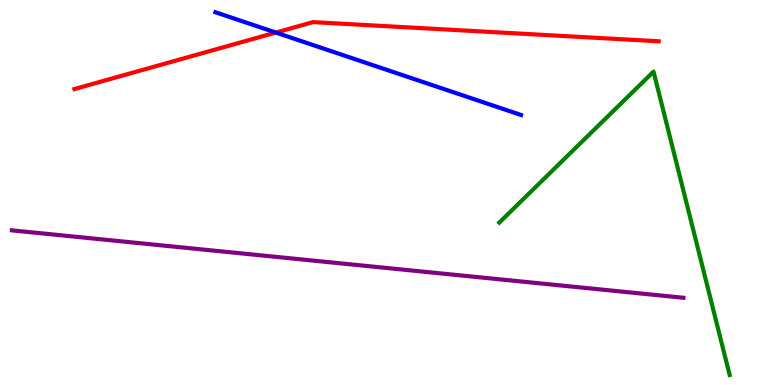[{'lines': ['blue', 'red'], 'intersections': [{'x': 3.56, 'y': 9.15}]}, {'lines': ['green', 'red'], 'intersections': []}, {'lines': ['purple', 'red'], 'intersections': []}, {'lines': ['blue', 'green'], 'intersections': []}, {'lines': ['blue', 'purple'], 'intersections': []}, {'lines': ['green', 'purple'], 'intersections': []}]